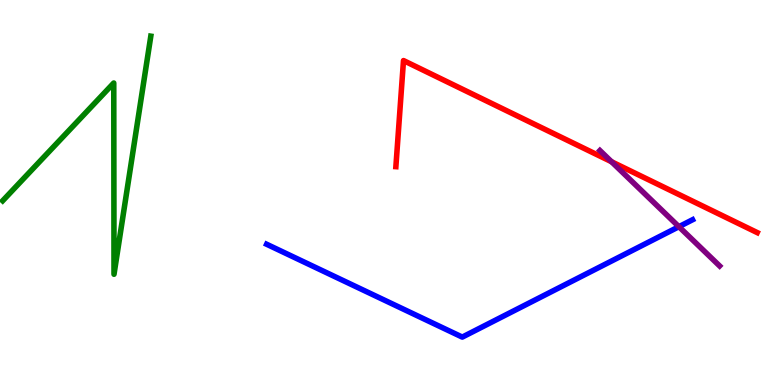[{'lines': ['blue', 'red'], 'intersections': []}, {'lines': ['green', 'red'], 'intersections': []}, {'lines': ['purple', 'red'], 'intersections': [{'x': 7.89, 'y': 5.8}]}, {'lines': ['blue', 'green'], 'intersections': []}, {'lines': ['blue', 'purple'], 'intersections': [{'x': 8.76, 'y': 4.11}]}, {'lines': ['green', 'purple'], 'intersections': []}]